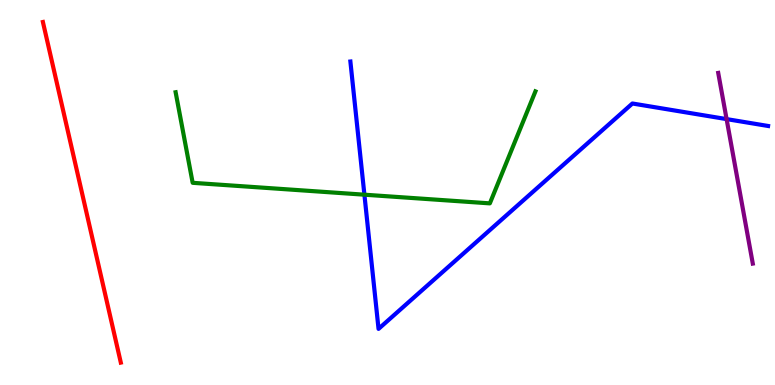[{'lines': ['blue', 'red'], 'intersections': []}, {'lines': ['green', 'red'], 'intersections': []}, {'lines': ['purple', 'red'], 'intersections': []}, {'lines': ['blue', 'green'], 'intersections': [{'x': 4.7, 'y': 4.94}]}, {'lines': ['blue', 'purple'], 'intersections': [{'x': 9.38, 'y': 6.91}]}, {'lines': ['green', 'purple'], 'intersections': []}]